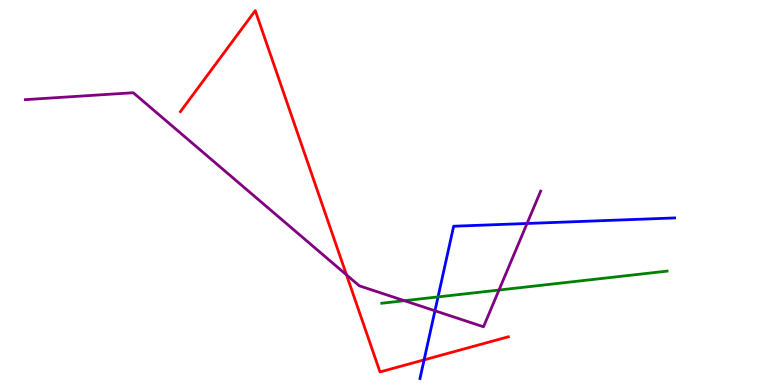[{'lines': ['blue', 'red'], 'intersections': [{'x': 5.47, 'y': 0.653}]}, {'lines': ['green', 'red'], 'intersections': []}, {'lines': ['purple', 'red'], 'intersections': [{'x': 4.47, 'y': 2.86}]}, {'lines': ['blue', 'green'], 'intersections': [{'x': 5.65, 'y': 2.29}]}, {'lines': ['blue', 'purple'], 'intersections': [{'x': 5.61, 'y': 1.93}, {'x': 6.8, 'y': 4.2}]}, {'lines': ['green', 'purple'], 'intersections': [{'x': 5.22, 'y': 2.19}, {'x': 6.44, 'y': 2.47}]}]